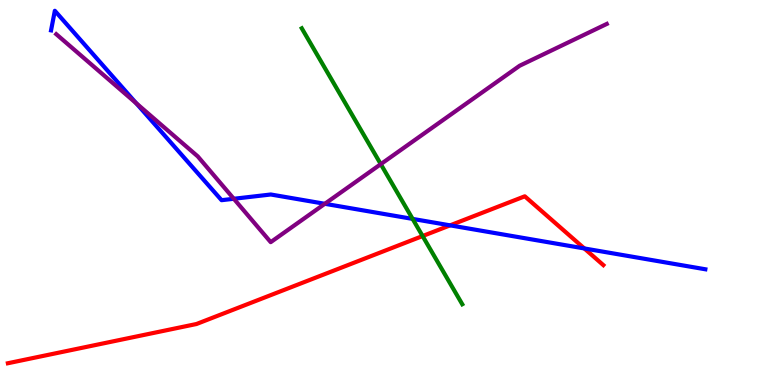[{'lines': ['blue', 'red'], 'intersections': [{'x': 5.81, 'y': 4.15}, {'x': 7.54, 'y': 3.55}]}, {'lines': ['green', 'red'], 'intersections': [{'x': 5.45, 'y': 3.87}]}, {'lines': ['purple', 'red'], 'intersections': []}, {'lines': ['blue', 'green'], 'intersections': [{'x': 5.32, 'y': 4.31}]}, {'lines': ['blue', 'purple'], 'intersections': [{'x': 1.76, 'y': 7.32}, {'x': 3.02, 'y': 4.84}, {'x': 4.19, 'y': 4.71}]}, {'lines': ['green', 'purple'], 'intersections': [{'x': 4.91, 'y': 5.74}]}]